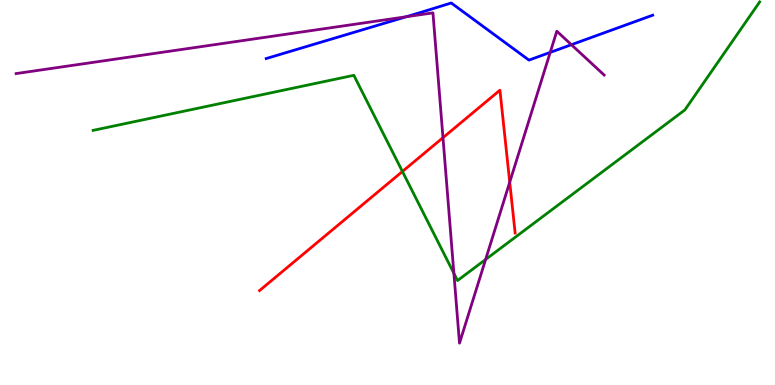[{'lines': ['blue', 'red'], 'intersections': []}, {'lines': ['green', 'red'], 'intersections': [{'x': 5.19, 'y': 5.55}]}, {'lines': ['purple', 'red'], 'intersections': [{'x': 5.72, 'y': 6.42}, {'x': 6.58, 'y': 5.27}]}, {'lines': ['blue', 'green'], 'intersections': []}, {'lines': ['blue', 'purple'], 'intersections': [{'x': 5.24, 'y': 9.56}, {'x': 7.1, 'y': 8.64}, {'x': 7.37, 'y': 8.84}]}, {'lines': ['green', 'purple'], 'intersections': [{'x': 5.86, 'y': 2.9}, {'x': 6.27, 'y': 3.26}]}]